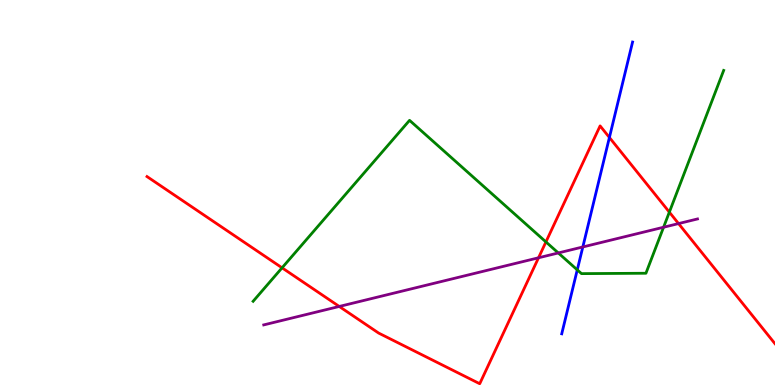[{'lines': ['blue', 'red'], 'intersections': [{'x': 7.86, 'y': 6.43}]}, {'lines': ['green', 'red'], 'intersections': [{'x': 3.64, 'y': 3.04}, {'x': 7.04, 'y': 3.72}, {'x': 8.64, 'y': 4.49}]}, {'lines': ['purple', 'red'], 'intersections': [{'x': 4.38, 'y': 2.04}, {'x': 6.95, 'y': 3.3}, {'x': 8.76, 'y': 4.19}]}, {'lines': ['blue', 'green'], 'intersections': [{'x': 7.45, 'y': 2.99}]}, {'lines': ['blue', 'purple'], 'intersections': [{'x': 7.52, 'y': 3.59}]}, {'lines': ['green', 'purple'], 'intersections': [{'x': 7.2, 'y': 3.43}, {'x': 8.56, 'y': 4.1}]}]